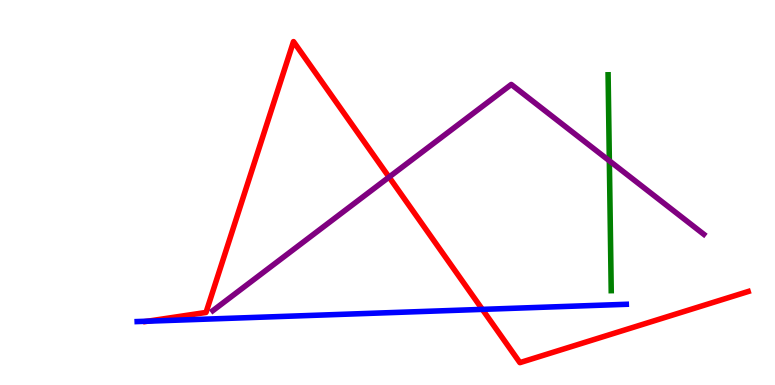[{'lines': ['blue', 'red'], 'intersections': [{'x': 1.91, 'y': 1.66}, {'x': 6.22, 'y': 1.96}]}, {'lines': ['green', 'red'], 'intersections': []}, {'lines': ['purple', 'red'], 'intersections': [{'x': 5.02, 'y': 5.4}]}, {'lines': ['blue', 'green'], 'intersections': []}, {'lines': ['blue', 'purple'], 'intersections': []}, {'lines': ['green', 'purple'], 'intersections': [{'x': 7.86, 'y': 5.82}]}]